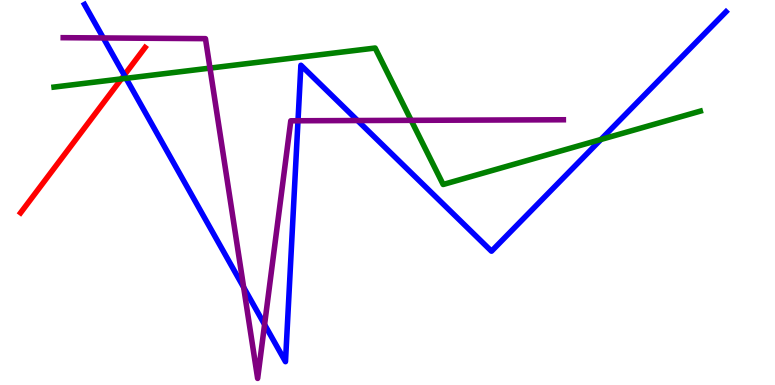[{'lines': ['blue', 'red'], 'intersections': [{'x': 1.6, 'y': 8.05}]}, {'lines': ['green', 'red'], 'intersections': [{'x': 1.57, 'y': 7.95}]}, {'lines': ['purple', 'red'], 'intersections': []}, {'lines': ['blue', 'green'], 'intersections': [{'x': 1.63, 'y': 7.97}, {'x': 7.75, 'y': 6.38}]}, {'lines': ['blue', 'purple'], 'intersections': [{'x': 1.33, 'y': 9.01}, {'x': 3.14, 'y': 2.54}, {'x': 3.41, 'y': 1.57}, {'x': 3.85, 'y': 6.86}, {'x': 4.61, 'y': 6.87}]}, {'lines': ['green', 'purple'], 'intersections': [{'x': 2.71, 'y': 8.23}, {'x': 5.31, 'y': 6.87}]}]